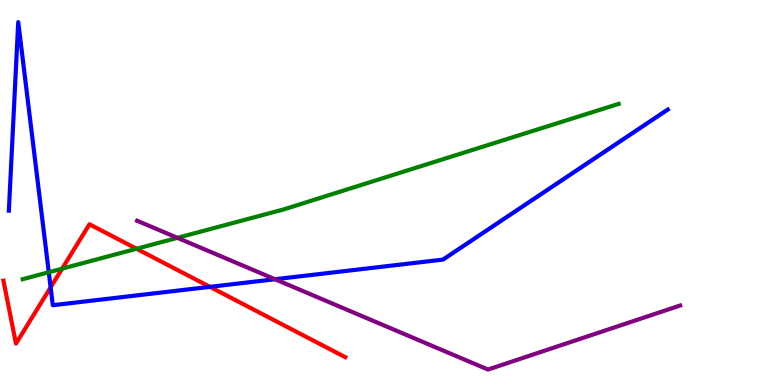[{'lines': ['blue', 'red'], 'intersections': [{'x': 0.653, 'y': 2.54}, {'x': 2.71, 'y': 2.55}]}, {'lines': ['green', 'red'], 'intersections': [{'x': 0.802, 'y': 3.02}, {'x': 1.76, 'y': 3.54}]}, {'lines': ['purple', 'red'], 'intersections': []}, {'lines': ['blue', 'green'], 'intersections': [{'x': 0.629, 'y': 2.93}]}, {'lines': ['blue', 'purple'], 'intersections': [{'x': 3.55, 'y': 2.75}]}, {'lines': ['green', 'purple'], 'intersections': [{'x': 2.29, 'y': 3.82}]}]